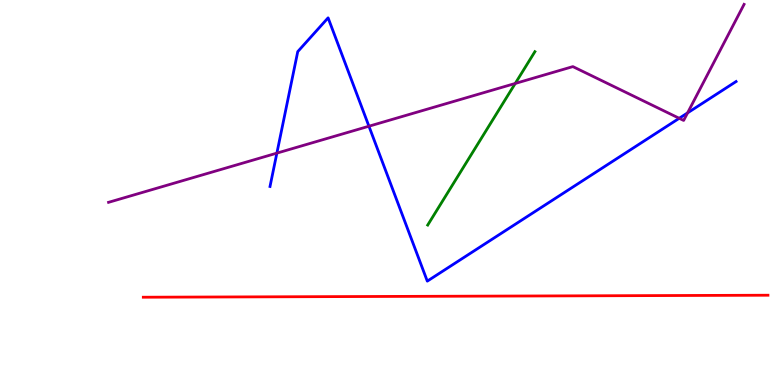[{'lines': ['blue', 'red'], 'intersections': []}, {'lines': ['green', 'red'], 'intersections': []}, {'lines': ['purple', 'red'], 'intersections': []}, {'lines': ['blue', 'green'], 'intersections': []}, {'lines': ['blue', 'purple'], 'intersections': [{'x': 3.57, 'y': 6.02}, {'x': 4.76, 'y': 6.72}, {'x': 8.76, 'y': 6.93}, {'x': 8.87, 'y': 7.07}]}, {'lines': ['green', 'purple'], 'intersections': [{'x': 6.65, 'y': 7.83}]}]